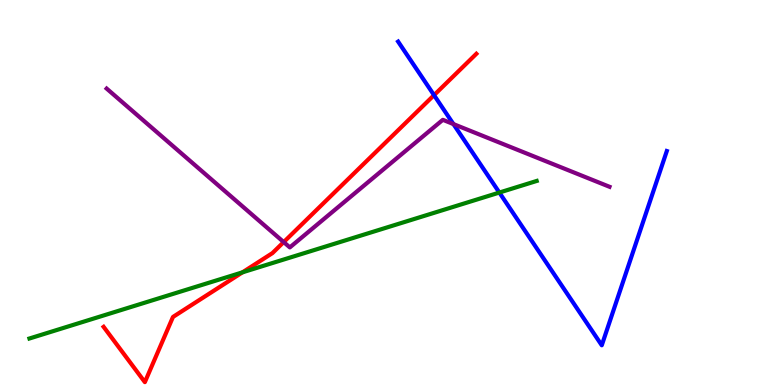[{'lines': ['blue', 'red'], 'intersections': [{'x': 5.6, 'y': 7.53}]}, {'lines': ['green', 'red'], 'intersections': [{'x': 3.13, 'y': 2.93}]}, {'lines': ['purple', 'red'], 'intersections': [{'x': 3.66, 'y': 3.71}]}, {'lines': ['blue', 'green'], 'intersections': [{'x': 6.44, 'y': 5.0}]}, {'lines': ['blue', 'purple'], 'intersections': [{'x': 5.85, 'y': 6.78}]}, {'lines': ['green', 'purple'], 'intersections': []}]